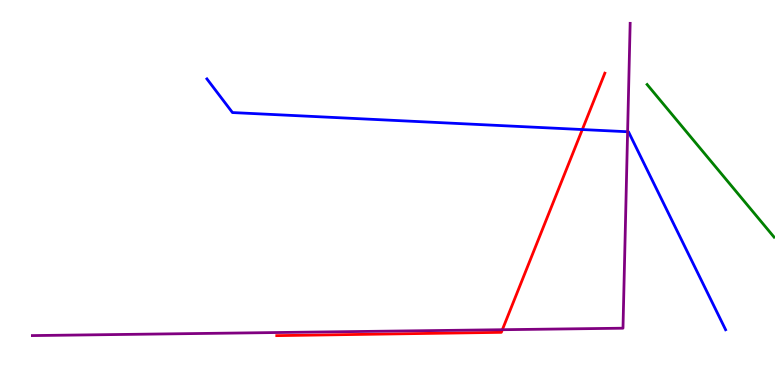[{'lines': ['blue', 'red'], 'intersections': [{'x': 7.51, 'y': 6.64}]}, {'lines': ['green', 'red'], 'intersections': []}, {'lines': ['purple', 'red'], 'intersections': [{'x': 6.48, 'y': 1.44}]}, {'lines': ['blue', 'green'], 'intersections': []}, {'lines': ['blue', 'purple'], 'intersections': [{'x': 8.1, 'y': 6.58}]}, {'lines': ['green', 'purple'], 'intersections': []}]